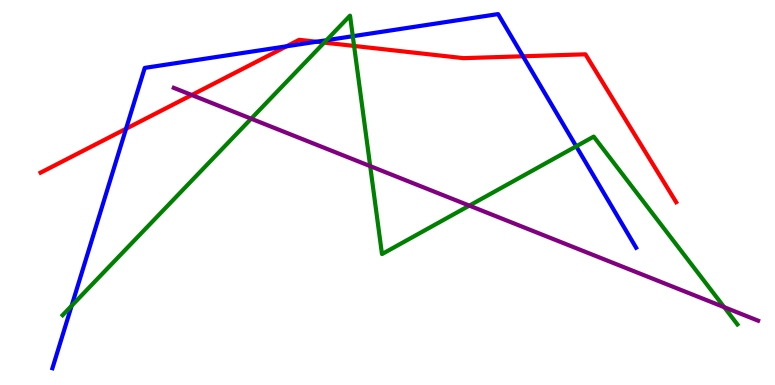[{'lines': ['blue', 'red'], 'intersections': [{'x': 1.63, 'y': 6.66}, {'x': 3.7, 'y': 8.8}, {'x': 4.08, 'y': 8.92}, {'x': 6.75, 'y': 8.54}]}, {'lines': ['green', 'red'], 'intersections': [{'x': 4.18, 'y': 8.89}, {'x': 4.57, 'y': 8.81}]}, {'lines': ['purple', 'red'], 'intersections': [{'x': 2.47, 'y': 7.53}]}, {'lines': ['blue', 'green'], 'intersections': [{'x': 0.924, 'y': 2.06}, {'x': 4.21, 'y': 8.96}, {'x': 4.55, 'y': 9.06}, {'x': 7.44, 'y': 6.2}]}, {'lines': ['blue', 'purple'], 'intersections': []}, {'lines': ['green', 'purple'], 'intersections': [{'x': 3.24, 'y': 6.92}, {'x': 4.78, 'y': 5.69}, {'x': 6.06, 'y': 4.66}, {'x': 9.34, 'y': 2.02}]}]